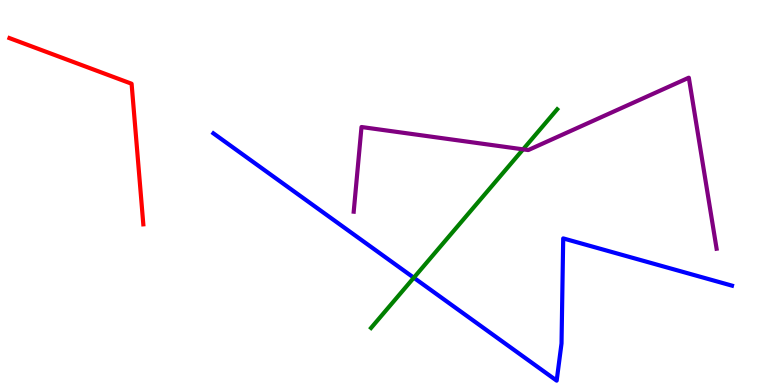[{'lines': ['blue', 'red'], 'intersections': []}, {'lines': ['green', 'red'], 'intersections': []}, {'lines': ['purple', 'red'], 'intersections': []}, {'lines': ['blue', 'green'], 'intersections': [{'x': 5.34, 'y': 2.79}]}, {'lines': ['blue', 'purple'], 'intersections': []}, {'lines': ['green', 'purple'], 'intersections': [{'x': 6.75, 'y': 6.12}]}]